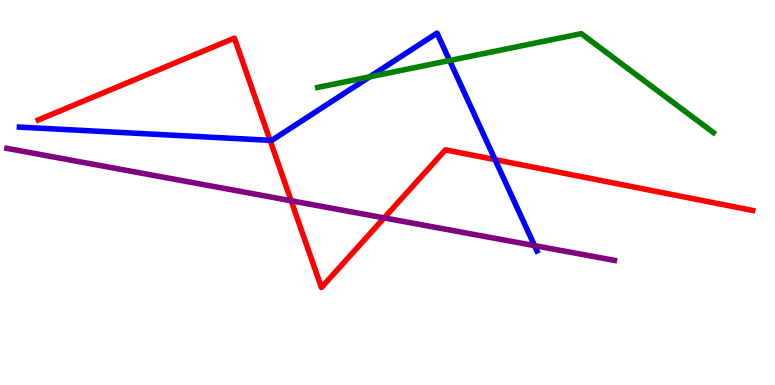[{'lines': ['blue', 'red'], 'intersections': [{'x': 3.49, 'y': 6.35}, {'x': 6.39, 'y': 5.85}]}, {'lines': ['green', 'red'], 'intersections': []}, {'lines': ['purple', 'red'], 'intersections': [{'x': 3.76, 'y': 4.79}, {'x': 4.96, 'y': 4.34}]}, {'lines': ['blue', 'green'], 'intersections': [{'x': 4.77, 'y': 8.0}, {'x': 5.8, 'y': 8.43}]}, {'lines': ['blue', 'purple'], 'intersections': [{'x': 6.9, 'y': 3.62}]}, {'lines': ['green', 'purple'], 'intersections': []}]